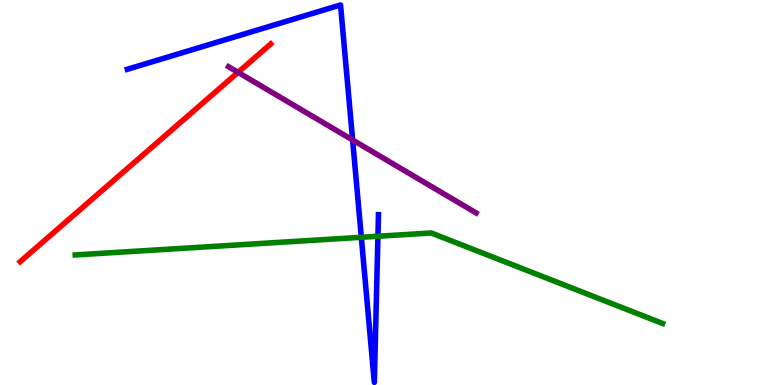[{'lines': ['blue', 'red'], 'intersections': []}, {'lines': ['green', 'red'], 'intersections': []}, {'lines': ['purple', 'red'], 'intersections': [{'x': 3.07, 'y': 8.12}]}, {'lines': ['blue', 'green'], 'intersections': [{'x': 4.66, 'y': 3.84}, {'x': 4.88, 'y': 3.86}]}, {'lines': ['blue', 'purple'], 'intersections': [{'x': 4.55, 'y': 6.36}]}, {'lines': ['green', 'purple'], 'intersections': []}]